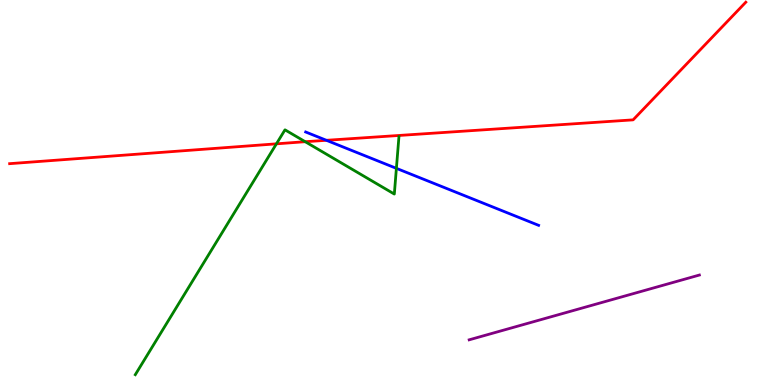[{'lines': ['blue', 'red'], 'intersections': [{'x': 4.21, 'y': 6.36}]}, {'lines': ['green', 'red'], 'intersections': [{'x': 3.57, 'y': 6.26}, {'x': 3.94, 'y': 6.32}]}, {'lines': ['purple', 'red'], 'intersections': []}, {'lines': ['blue', 'green'], 'intersections': [{'x': 5.11, 'y': 5.63}]}, {'lines': ['blue', 'purple'], 'intersections': []}, {'lines': ['green', 'purple'], 'intersections': []}]